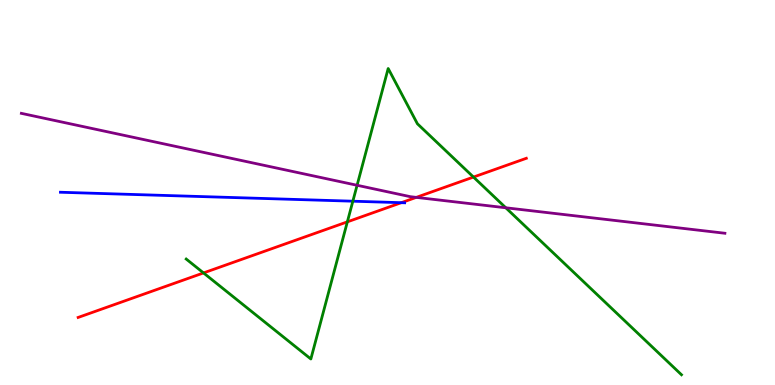[{'lines': ['blue', 'red'], 'intersections': [{'x': 5.18, 'y': 4.74}]}, {'lines': ['green', 'red'], 'intersections': [{'x': 2.63, 'y': 2.91}, {'x': 4.48, 'y': 4.24}, {'x': 6.11, 'y': 5.4}]}, {'lines': ['purple', 'red'], 'intersections': [{'x': 5.37, 'y': 4.87}]}, {'lines': ['blue', 'green'], 'intersections': [{'x': 4.55, 'y': 4.77}]}, {'lines': ['blue', 'purple'], 'intersections': []}, {'lines': ['green', 'purple'], 'intersections': [{'x': 4.61, 'y': 5.19}, {'x': 6.53, 'y': 4.6}]}]